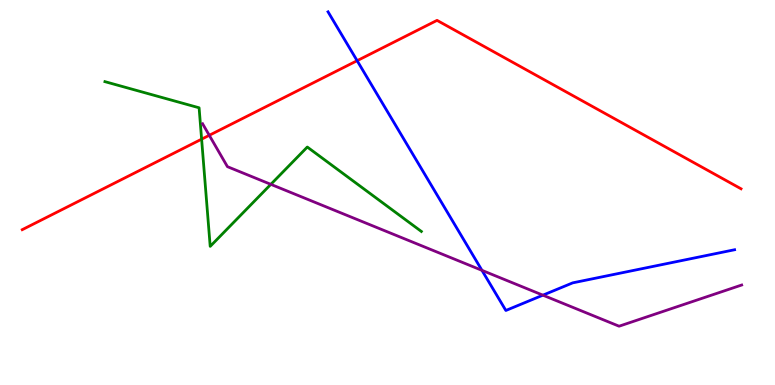[{'lines': ['blue', 'red'], 'intersections': [{'x': 4.61, 'y': 8.42}]}, {'lines': ['green', 'red'], 'intersections': [{'x': 2.6, 'y': 6.39}]}, {'lines': ['purple', 'red'], 'intersections': [{'x': 2.7, 'y': 6.49}]}, {'lines': ['blue', 'green'], 'intersections': []}, {'lines': ['blue', 'purple'], 'intersections': [{'x': 6.22, 'y': 2.98}, {'x': 7.01, 'y': 2.33}]}, {'lines': ['green', 'purple'], 'intersections': [{'x': 3.49, 'y': 5.21}]}]